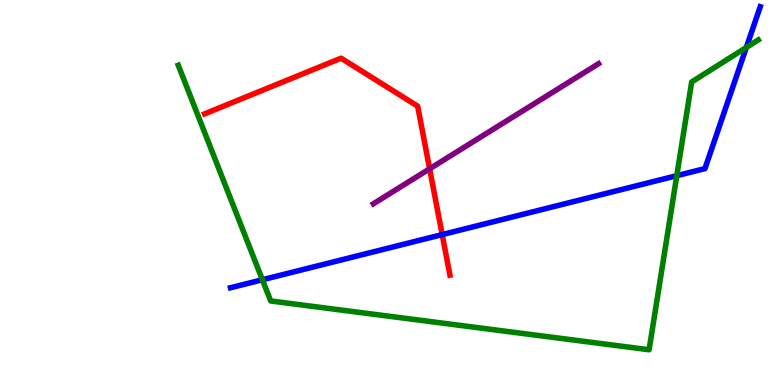[{'lines': ['blue', 'red'], 'intersections': [{'x': 5.71, 'y': 3.91}]}, {'lines': ['green', 'red'], 'intersections': []}, {'lines': ['purple', 'red'], 'intersections': [{'x': 5.54, 'y': 5.62}]}, {'lines': ['blue', 'green'], 'intersections': [{'x': 3.39, 'y': 2.73}, {'x': 8.73, 'y': 5.44}, {'x': 9.63, 'y': 8.77}]}, {'lines': ['blue', 'purple'], 'intersections': []}, {'lines': ['green', 'purple'], 'intersections': []}]